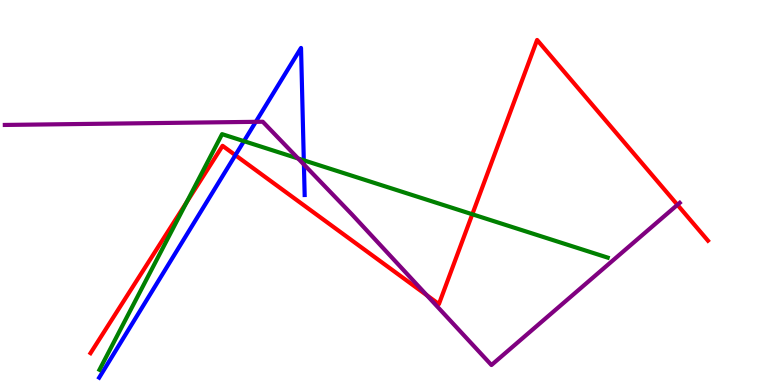[{'lines': ['blue', 'red'], 'intersections': [{'x': 3.04, 'y': 5.97}]}, {'lines': ['green', 'red'], 'intersections': [{'x': 2.41, 'y': 4.75}, {'x': 6.09, 'y': 4.43}]}, {'lines': ['purple', 'red'], 'intersections': [{'x': 5.51, 'y': 2.33}, {'x': 8.74, 'y': 4.68}]}, {'lines': ['blue', 'green'], 'intersections': [{'x': 3.15, 'y': 6.33}, {'x': 3.92, 'y': 5.84}]}, {'lines': ['blue', 'purple'], 'intersections': [{'x': 3.3, 'y': 6.84}, {'x': 3.92, 'y': 5.73}]}, {'lines': ['green', 'purple'], 'intersections': [{'x': 3.85, 'y': 5.88}]}]